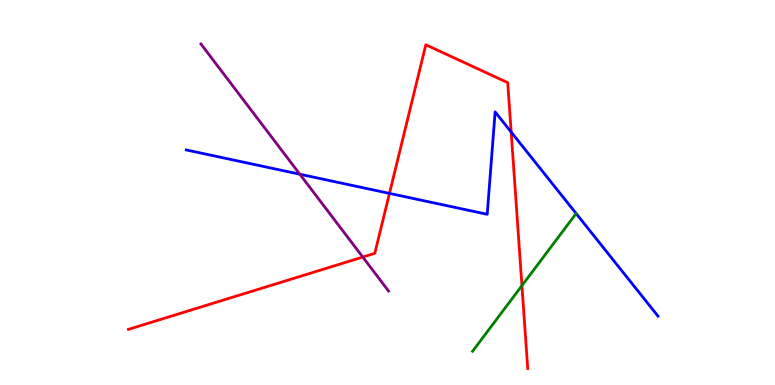[{'lines': ['blue', 'red'], 'intersections': [{'x': 5.03, 'y': 4.98}, {'x': 6.6, 'y': 6.57}]}, {'lines': ['green', 'red'], 'intersections': [{'x': 6.73, 'y': 2.58}]}, {'lines': ['purple', 'red'], 'intersections': [{'x': 4.68, 'y': 3.32}]}, {'lines': ['blue', 'green'], 'intersections': [{'x': 7.43, 'y': 4.45}]}, {'lines': ['blue', 'purple'], 'intersections': [{'x': 3.87, 'y': 5.47}]}, {'lines': ['green', 'purple'], 'intersections': []}]